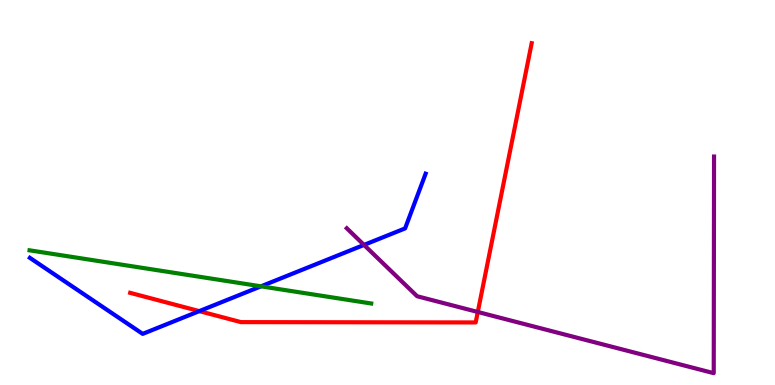[{'lines': ['blue', 'red'], 'intersections': [{'x': 2.57, 'y': 1.92}]}, {'lines': ['green', 'red'], 'intersections': []}, {'lines': ['purple', 'red'], 'intersections': [{'x': 6.16, 'y': 1.9}]}, {'lines': ['blue', 'green'], 'intersections': [{'x': 3.37, 'y': 2.56}]}, {'lines': ['blue', 'purple'], 'intersections': [{'x': 4.7, 'y': 3.64}]}, {'lines': ['green', 'purple'], 'intersections': []}]